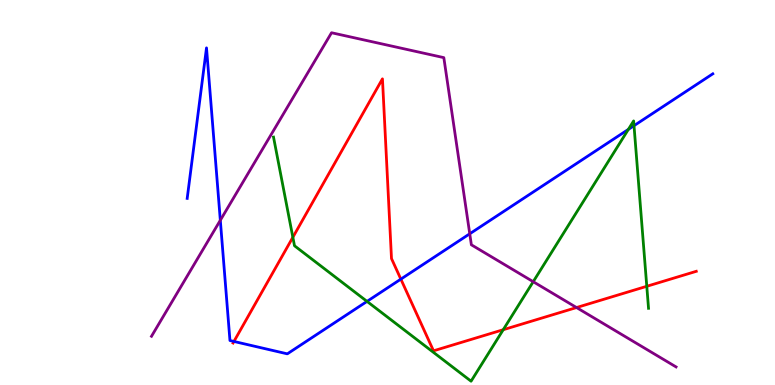[{'lines': ['blue', 'red'], 'intersections': [{'x': 3.02, 'y': 1.13}, {'x': 5.17, 'y': 2.75}]}, {'lines': ['green', 'red'], 'intersections': [{'x': 3.78, 'y': 3.84}, {'x': 6.49, 'y': 1.44}, {'x': 8.35, 'y': 2.56}]}, {'lines': ['purple', 'red'], 'intersections': [{'x': 7.44, 'y': 2.01}]}, {'lines': ['blue', 'green'], 'intersections': [{'x': 4.74, 'y': 2.17}, {'x': 8.11, 'y': 6.64}, {'x': 8.18, 'y': 6.74}]}, {'lines': ['blue', 'purple'], 'intersections': [{'x': 2.84, 'y': 4.28}, {'x': 6.06, 'y': 3.93}]}, {'lines': ['green', 'purple'], 'intersections': [{'x': 6.88, 'y': 2.68}]}]